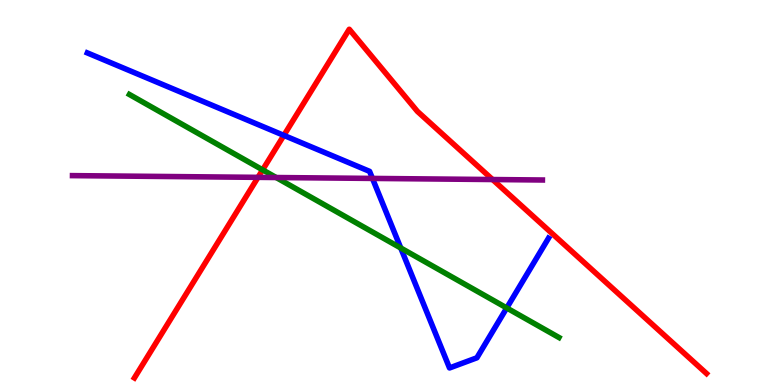[{'lines': ['blue', 'red'], 'intersections': [{'x': 3.66, 'y': 6.48}]}, {'lines': ['green', 'red'], 'intersections': [{'x': 3.39, 'y': 5.59}]}, {'lines': ['purple', 'red'], 'intersections': [{'x': 3.33, 'y': 5.39}, {'x': 6.36, 'y': 5.34}]}, {'lines': ['blue', 'green'], 'intersections': [{'x': 5.17, 'y': 3.56}, {'x': 6.54, 'y': 2.0}]}, {'lines': ['blue', 'purple'], 'intersections': [{'x': 4.81, 'y': 5.37}]}, {'lines': ['green', 'purple'], 'intersections': [{'x': 3.56, 'y': 5.39}]}]